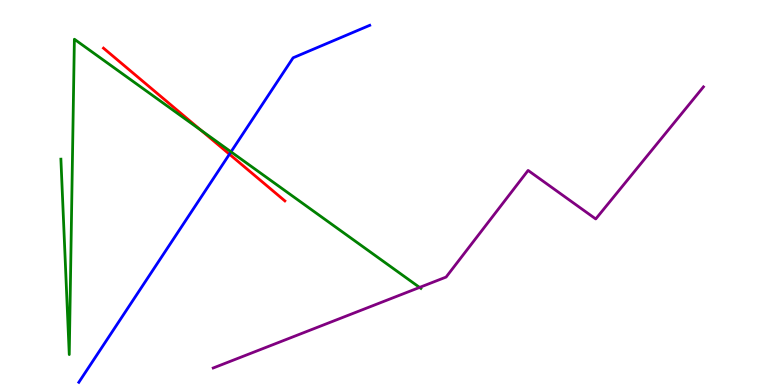[{'lines': ['blue', 'red'], 'intersections': [{'x': 2.96, 'y': 5.99}]}, {'lines': ['green', 'red'], 'intersections': [{'x': 2.59, 'y': 6.62}]}, {'lines': ['purple', 'red'], 'intersections': []}, {'lines': ['blue', 'green'], 'intersections': [{'x': 2.98, 'y': 6.06}]}, {'lines': ['blue', 'purple'], 'intersections': []}, {'lines': ['green', 'purple'], 'intersections': [{'x': 5.41, 'y': 2.53}]}]